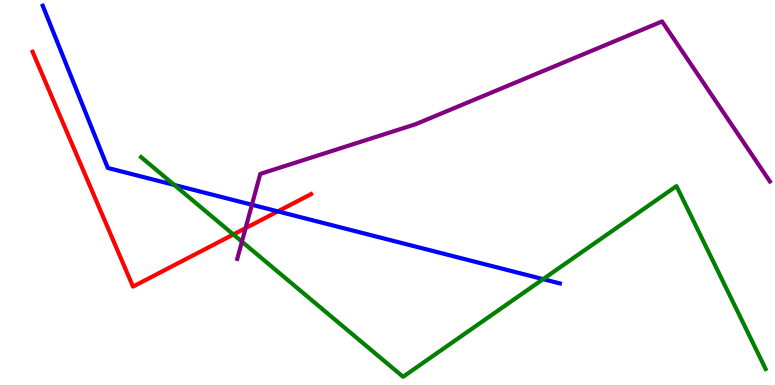[{'lines': ['blue', 'red'], 'intersections': [{'x': 3.58, 'y': 4.51}]}, {'lines': ['green', 'red'], 'intersections': [{'x': 3.01, 'y': 3.91}]}, {'lines': ['purple', 'red'], 'intersections': [{'x': 3.17, 'y': 4.07}]}, {'lines': ['blue', 'green'], 'intersections': [{'x': 2.25, 'y': 5.2}, {'x': 7.01, 'y': 2.75}]}, {'lines': ['blue', 'purple'], 'intersections': [{'x': 3.25, 'y': 4.68}]}, {'lines': ['green', 'purple'], 'intersections': [{'x': 3.12, 'y': 3.72}]}]